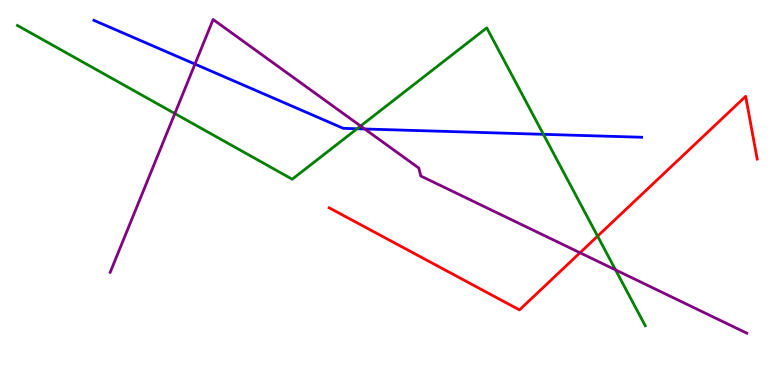[{'lines': ['blue', 'red'], 'intersections': []}, {'lines': ['green', 'red'], 'intersections': [{'x': 7.71, 'y': 3.87}]}, {'lines': ['purple', 'red'], 'intersections': [{'x': 7.48, 'y': 3.43}]}, {'lines': ['blue', 'green'], 'intersections': [{'x': 4.61, 'y': 6.66}, {'x': 7.01, 'y': 6.51}]}, {'lines': ['blue', 'purple'], 'intersections': [{'x': 2.52, 'y': 8.34}, {'x': 4.71, 'y': 6.65}]}, {'lines': ['green', 'purple'], 'intersections': [{'x': 2.26, 'y': 7.05}, {'x': 4.65, 'y': 6.73}, {'x': 7.94, 'y': 2.99}]}]